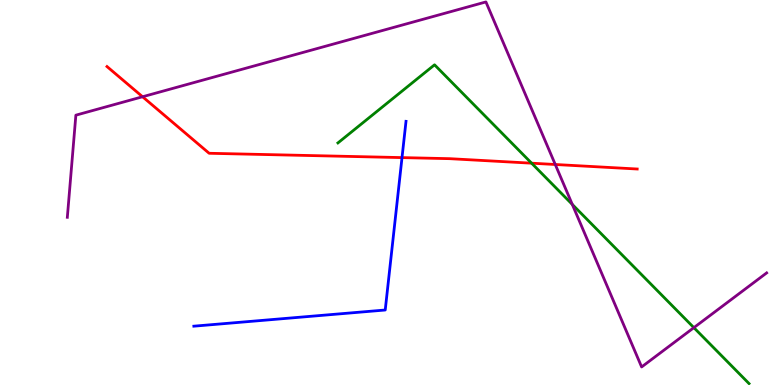[{'lines': ['blue', 'red'], 'intersections': [{'x': 5.19, 'y': 5.91}]}, {'lines': ['green', 'red'], 'intersections': [{'x': 6.86, 'y': 5.76}]}, {'lines': ['purple', 'red'], 'intersections': [{'x': 1.84, 'y': 7.49}, {'x': 7.16, 'y': 5.73}]}, {'lines': ['blue', 'green'], 'intersections': []}, {'lines': ['blue', 'purple'], 'intersections': []}, {'lines': ['green', 'purple'], 'intersections': [{'x': 7.38, 'y': 4.69}, {'x': 8.95, 'y': 1.49}]}]